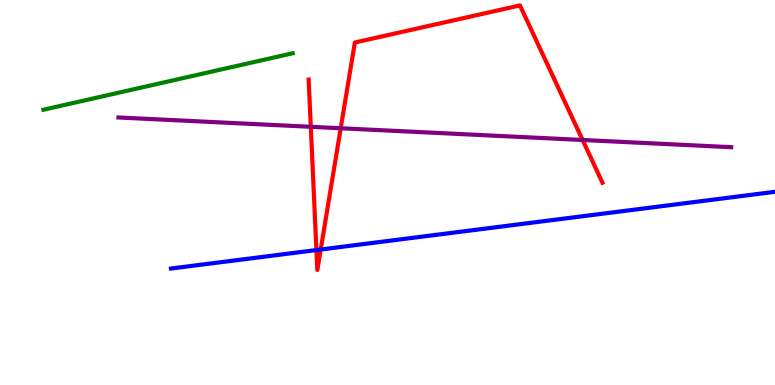[{'lines': ['blue', 'red'], 'intersections': [{'x': 4.08, 'y': 3.51}, {'x': 4.14, 'y': 3.52}]}, {'lines': ['green', 'red'], 'intersections': []}, {'lines': ['purple', 'red'], 'intersections': [{'x': 4.01, 'y': 6.71}, {'x': 4.4, 'y': 6.67}, {'x': 7.52, 'y': 6.36}]}, {'lines': ['blue', 'green'], 'intersections': []}, {'lines': ['blue', 'purple'], 'intersections': []}, {'lines': ['green', 'purple'], 'intersections': []}]